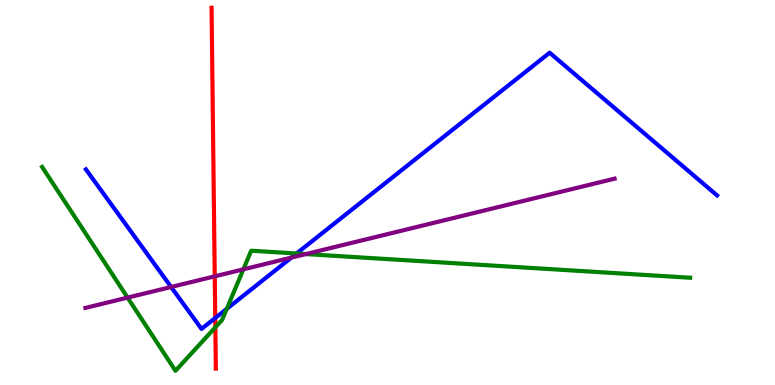[{'lines': ['blue', 'red'], 'intersections': [{'x': 2.78, 'y': 1.74}]}, {'lines': ['green', 'red'], 'intersections': [{'x': 2.78, 'y': 1.5}]}, {'lines': ['purple', 'red'], 'intersections': [{'x': 2.77, 'y': 2.82}]}, {'lines': ['blue', 'green'], 'intersections': [{'x': 2.93, 'y': 1.98}, {'x': 3.83, 'y': 3.42}]}, {'lines': ['blue', 'purple'], 'intersections': [{'x': 2.21, 'y': 2.55}, {'x': 3.76, 'y': 3.31}]}, {'lines': ['green', 'purple'], 'intersections': [{'x': 1.65, 'y': 2.27}, {'x': 3.14, 'y': 3.0}, {'x': 3.95, 'y': 3.4}]}]